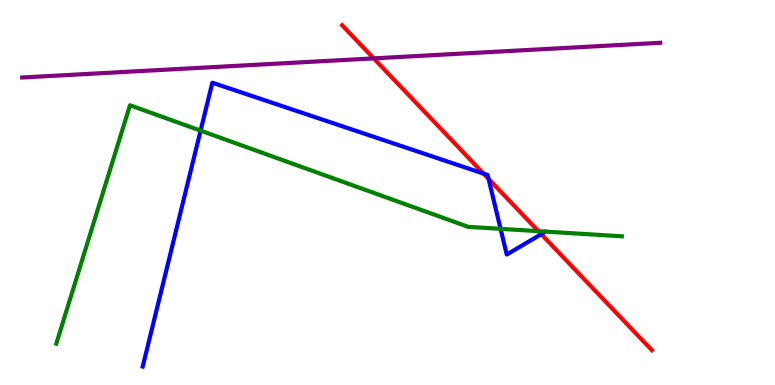[{'lines': ['blue', 'red'], 'intersections': [{'x': 6.24, 'y': 5.49}, {'x': 6.3, 'y': 5.35}, {'x': 6.98, 'y': 3.92}]}, {'lines': ['green', 'red'], 'intersections': [{'x': 6.95, 'y': 4.0}]}, {'lines': ['purple', 'red'], 'intersections': [{'x': 4.82, 'y': 8.48}]}, {'lines': ['blue', 'green'], 'intersections': [{'x': 2.59, 'y': 6.61}, {'x': 6.46, 'y': 4.06}]}, {'lines': ['blue', 'purple'], 'intersections': []}, {'lines': ['green', 'purple'], 'intersections': []}]